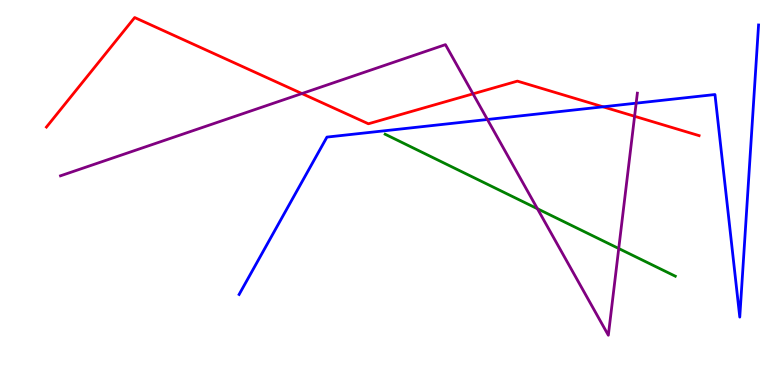[{'lines': ['blue', 'red'], 'intersections': [{'x': 7.78, 'y': 7.23}]}, {'lines': ['green', 'red'], 'intersections': []}, {'lines': ['purple', 'red'], 'intersections': [{'x': 3.9, 'y': 7.57}, {'x': 6.1, 'y': 7.56}, {'x': 8.19, 'y': 6.98}]}, {'lines': ['blue', 'green'], 'intersections': []}, {'lines': ['blue', 'purple'], 'intersections': [{'x': 6.29, 'y': 6.9}, {'x': 8.21, 'y': 7.32}]}, {'lines': ['green', 'purple'], 'intersections': [{'x': 6.93, 'y': 4.58}, {'x': 7.98, 'y': 3.55}]}]